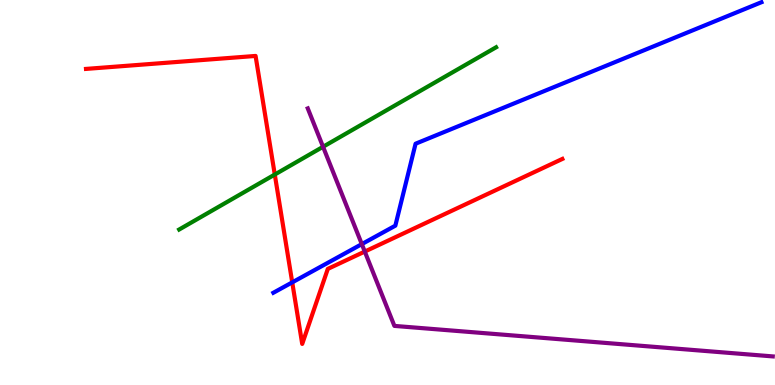[{'lines': ['blue', 'red'], 'intersections': [{'x': 3.77, 'y': 2.67}]}, {'lines': ['green', 'red'], 'intersections': [{'x': 3.55, 'y': 5.47}]}, {'lines': ['purple', 'red'], 'intersections': [{'x': 4.71, 'y': 3.47}]}, {'lines': ['blue', 'green'], 'intersections': []}, {'lines': ['blue', 'purple'], 'intersections': [{'x': 4.67, 'y': 3.66}]}, {'lines': ['green', 'purple'], 'intersections': [{'x': 4.17, 'y': 6.19}]}]